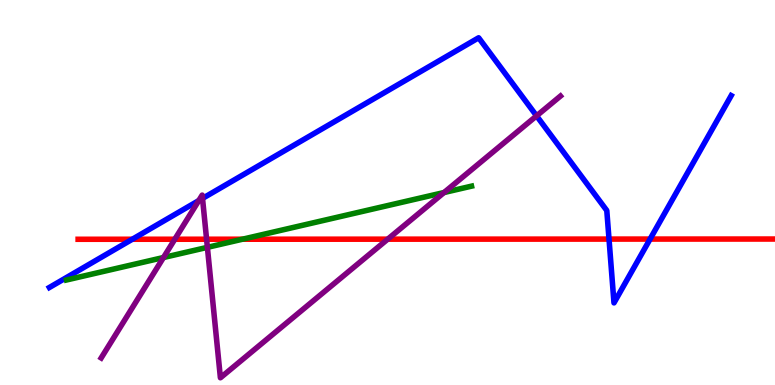[{'lines': ['blue', 'red'], 'intersections': [{'x': 1.71, 'y': 3.79}, {'x': 7.86, 'y': 3.79}, {'x': 8.39, 'y': 3.79}]}, {'lines': ['green', 'red'], 'intersections': [{'x': 3.13, 'y': 3.79}]}, {'lines': ['purple', 'red'], 'intersections': [{'x': 2.26, 'y': 3.79}, {'x': 2.67, 'y': 3.79}, {'x': 5.0, 'y': 3.79}]}, {'lines': ['blue', 'green'], 'intersections': []}, {'lines': ['blue', 'purple'], 'intersections': [{'x': 2.57, 'y': 4.79}, {'x': 2.61, 'y': 4.85}, {'x': 6.92, 'y': 6.99}]}, {'lines': ['green', 'purple'], 'intersections': [{'x': 2.11, 'y': 3.31}, {'x': 2.68, 'y': 3.58}, {'x': 5.73, 'y': 5.0}]}]